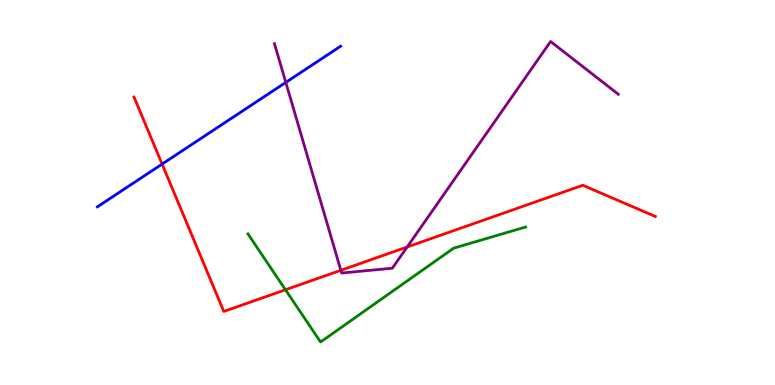[{'lines': ['blue', 'red'], 'intersections': [{'x': 2.09, 'y': 5.74}]}, {'lines': ['green', 'red'], 'intersections': [{'x': 3.68, 'y': 2.47}]}, {'lines': ['purple', 'red'], 'intersections': [{'x': 4.4, 'y': 2.98}, {'x': 5.25, 'y': 3.58}]}, {'lines': ['blue', 'green'], 'intersections': []}, {'lines': ['blue', 'purple'], 'intersections': [{'x': 3.69, 'y': 7.86}]}, {'lines': ['green', 'purple'], 'intersections': []}]